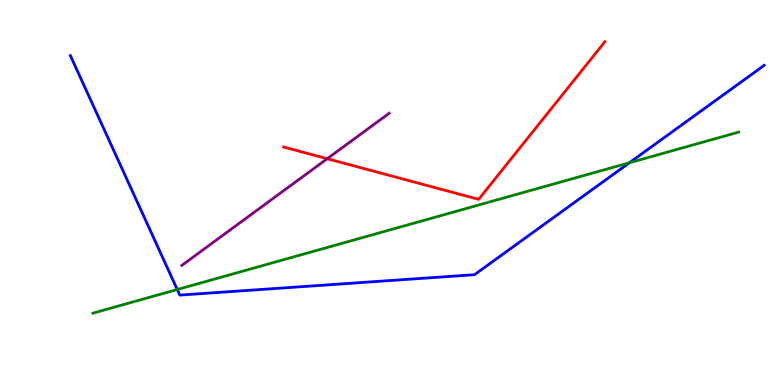[{'lines': ['blue', 'red'], 'intersections': []}, {'lines': ['green', 'red'], 'intersections': []}, {'lines': ['purple', 'red'], 'intersections': [{'x': 4.22, 'y': 5.88}]}, {'lines': ['blue', 'green'], 'intersections': [{'x': 2.29, 'y': 2.48}, {'x': 8.12, 'y': 5.77}]}, {'lines': ['blue', 'purple'], 'intersections': []}, {'lines': ['green', 'purple'], 'intersections': []}]